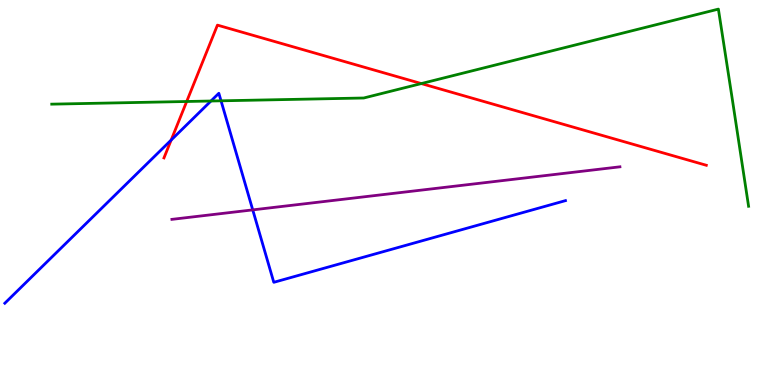[{'lines': ['blue', 'red'], 'intersections': [{'x': 2.21, 'y': 6.36}]}, {'lines': ['green', 'red'], 'intersections': [{'x': 2.41, 'y': 7.36}, {'x': 5.44, 'y': 7.83}]}, {'lines': ['purple', 'red'], 'intersections': []}, {'lines': ['blue', 'green'], 'intersections': [{'x': 2.72, 'y': 7.38}, {'x': 2.85, 'y': 7.38}]}, {'lines': ['blue', 'purple'], 'intersections': [{'x': 3.26, 'y': 4.55}]}, {'lines': ['green', 'purple'], 'intersections': []}]